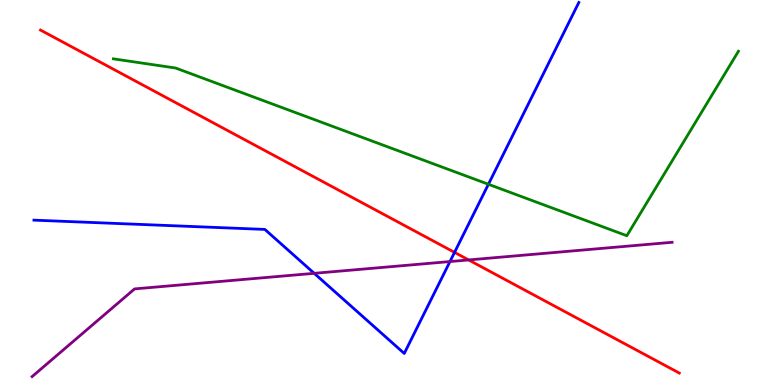[{'lines': ['blue', 'red'], 'intersections': [{'x': 5.86, 'y': 3.44}]}, {'lines': ['green', 'red'], 'intersections': []}, {'lines': ['purple', 'red'], 'intersections': [{'x': 6.05, 'y': 3.25}]}, {'lines': ['blue', 'green'], 'intersections': [{'x': 6.3, 'y': 5.21}]}, {'lines': ['blue', 'purple'], 'intersections': [{'x': 4.05, 'y': 2.9}, {'x': 5.81, 'y': 3.21}]}, {'lines': ['green', 'purple'], 'intersections': []}]